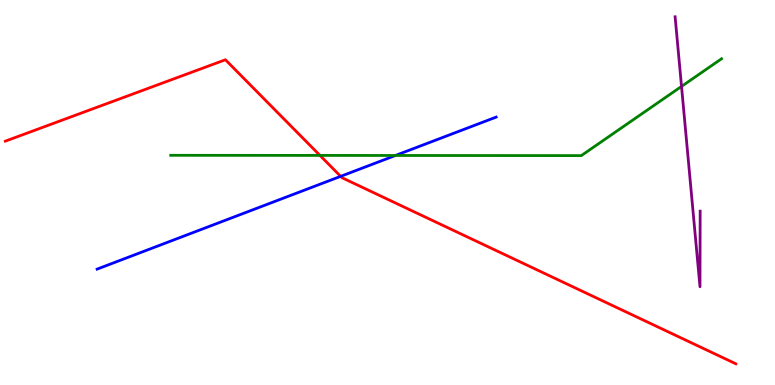[{'lines': ['blue', 'red'], 'intersections': [{'x': 4.4, 'y': 5.42}]}, {'lines': ['green', 'red'], 'intersections': [{'x': 4.13, 'y': 5.96}]}, {'lines': ['purple', 'red'], 'intersections': []}, {'lines': ['blue', 'green'], 'intersections': [{'x': 5.1, 'y': 5.96}]}, {'lines': ['blue', 'purple'], 'intersections': []}, {'lines': ['green', 'purple'], 'intersections': [{'x': 8.79, 'y': 7.76}]}]